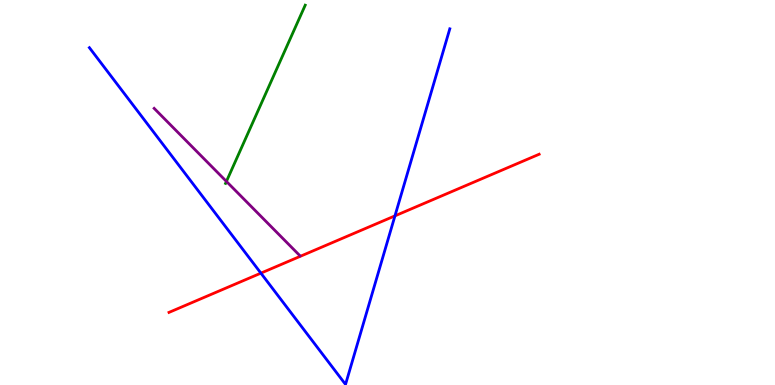[{'lines': ['blue', 'red'], 'intersections': [{'x': 3.37, 'y': 2.91}, {'x': 5.1, 'y': 4.39}]}, {'lines': ['green', 'red'], 'intersections': []}, {'lines': ['purple', 'red'], 'intersections': []}, {'lines': ['blue', 'green'], 'intersections': []}, {'lines': ['blue', 'purple'], 'intersections': []}, {'lines': ['green', 'purple'], 'intersections': [{'x': 2.92, 'y': 5.29}]}]